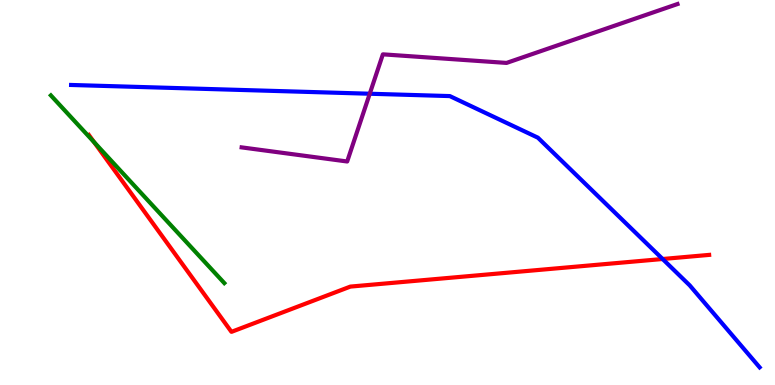[{'lines': ['blue', 'red'], 'intersections': [{'x': 8.55, 'y': 3.27}]}, {'lines': ['green', 'red'], 'intersections': [{'x': 1.21, 'y': 6.31}]}, {'lines': ['purple', 'red'], 'intersections': []}, {'lines': ['blue', 'green'], 'intersections': []}, {'lines': ['blue', 'purple'], 'intersections': [{'x': 4.77, 'y': 7.57}]}, {'lines': ['green', 'purple'], 'intersections': []}]